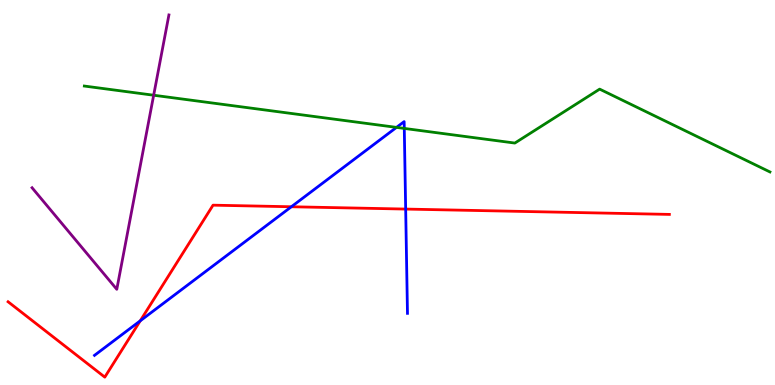[{'lines': ['blue', 'red'], 'intersections': [{'x': 1.81, 'y': 1.67}, {'x': 3.76, 'y': 4.63}, {'x': 5.23, 'y': 4.57}]}, {'lines': ['green', 'red'], 'intersections': []}, {'lines': ['purple', 'red'], 'intersections': []}, {'lines': ['blue', 'green'], 'intersections': [{'x': 5.12, 'y': 6.69}, {'x': 5.22, 'y': 6.66}]}, {'lines': ['blue', 'purple'], 'intersections': []}, {'lines': ['green', 'purple'], 'intersections': [{'x': 1.98, 'y': 7.53}]}]